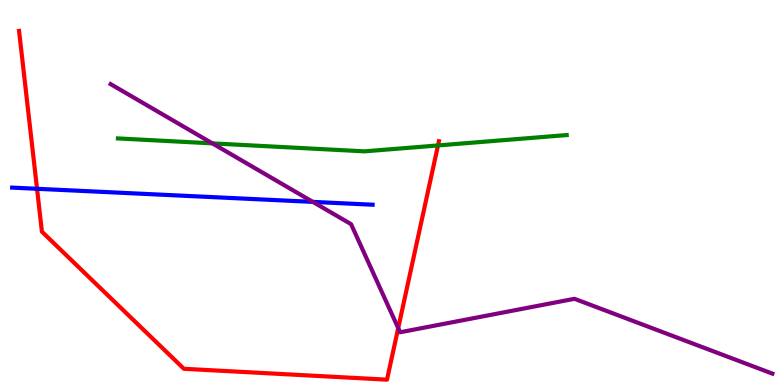[{'lines': ['blue', 'red'], 'intersections': [{'x': 0.478, 'y': 5.1}]}, {'lines': ['green', 'red'], 'intersections': [{'x': 5.65, 'y': 6.22}]}, {'lines': ['purple', 'red'], 'intersections': [{'x': 5.14, 'y': 1.48}]}, {'lines': ['blue', 'green'], 'intersections': []}, {'lines': ['blue', 'purple'], 'intersections': [{'x': 4.04, 'y': 4.76}]}, {'lines': ['green', 'purple'], 'intersections': [{'x': 2.74, 'y': 6.28}]}]